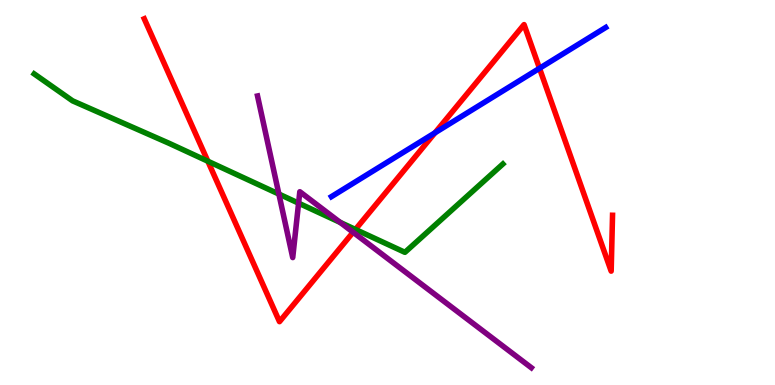[{'lines': ['blue', 'red'], 'intersections': [{'x': 5.61, 'y': 6.55}, {'x': 6.96, 'y': 8.23}]}, {'lines': ['green', 'red'], 'intersections': [{'x': 2.68, 'y': 5.81}, {'x': 4.59, 'y': 4.04}]}, {'lines': ['purple', 'red'], 'intersections': [{'x': 4.56, 'y': 3.97}]}, {'lines': ['blue', 'green'], 'intersections': []}, {'lines': ['blue', 'purple'], 'intersections': []}, {'lines': ['green', 'purple'], 'intersections': [{'x': 3.6, 'y': 4.96}, {'x': 3.85, 'y': 4.72}, {'x': 4.39, 'y': 4.22}]}]